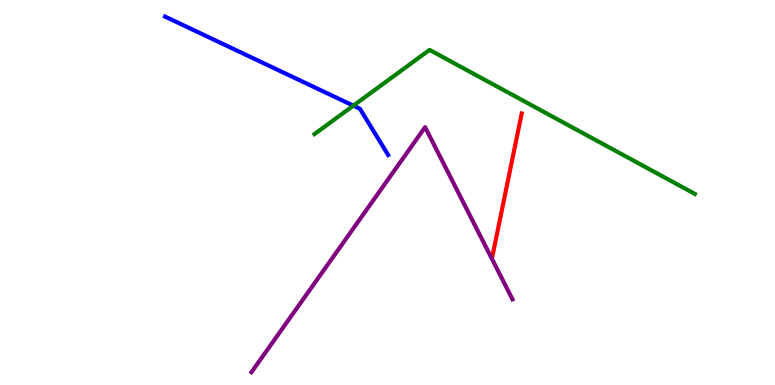[{'lines': ['blue', 'red'], 'intersections': []}, {'lines': ['green', 'red'], 'intersections': []}, {'lines': ['purple', 'red'], 'intersections': []}, {'lines': ['blue', 'green'], 'intersections': [{'x': 4.56, 'y': 7.26}]}, {'lines': ['blue', 'purple'], 'intersections': []}, {'lines': ['green', 'purple'], 'intersections': []}]